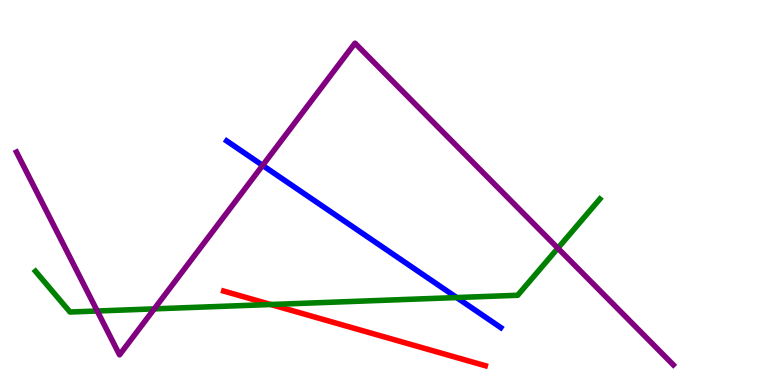[{'lines': ['blue', 'red'], 'intersections': []}, {'lines': ['green', 'red'], 'intersections': [{'x': 3.49, 'y': 2.09}]}, {'lines': ['purple', 'red'], 'intersections': []}, {'lines': ['blue', 'green'], 'intersections': [{'x': 5.89, 'y': 2.27}]}, {'lines': ['blue', 'purple'], 'intersections': [{'x': 3.39, 'y': 5.7}]}, {'lines': ['green', 'purple'], 'intersections': [{'x': 1.25, 'y': 1.92}, {'x': 1.99, 'y': 1.98}, {'x': 7.2, 'y': 3.55}]}]